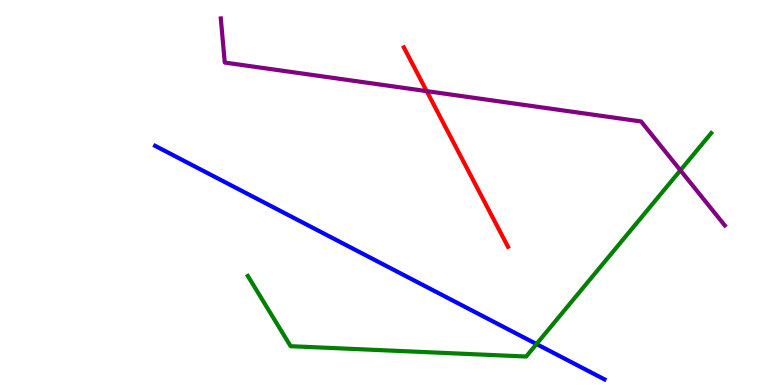[{'lines': ['blue', 'red'], 'intersections': []}, {'lines': ['green', 'red'], 'intersections': []}, {'lines': ['purple', 'red'], 'intersections': [{'x': 5.51, 'y': 7.63}]}, {'lines': ['blue', 'green'], 'intersections': [{'x': 6.92, 'y': 1.06}]}, {'lines': ['blue', 'purple'], 'intersections': []}, {'lines': ['green', 'purple'], 'intersections': [{'x': 8.78, 'y': 5.58}]}]